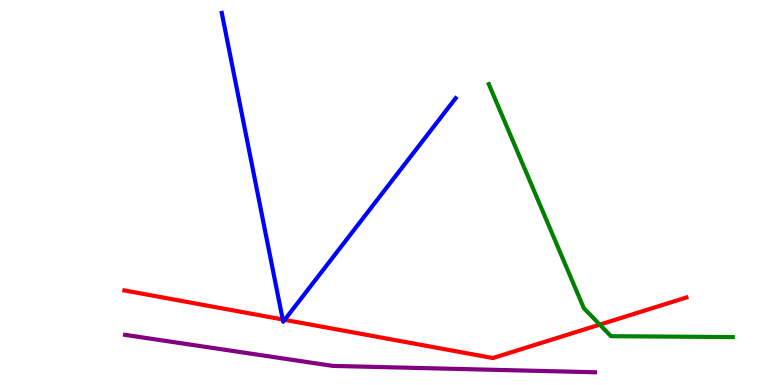[{'lines': ['blue', 'red'], 'intersections': [{'x': 3.65, 'y': 1.7}, {'x': 3.67, 'y': 1.69}]}, {'lines': ['green', 'red'], 'intersections': [{'x': 7.74, 'y': 1.57}]}, {'lines': ['purple', 'red'], 'intersections': []}, {'lines': ['blue', 'green'], 'intersections': []}, {'lines': ['blue', 'purple'], 'intersections': []}, {'lines': ['green', 'purple'], 'intersections': []}]